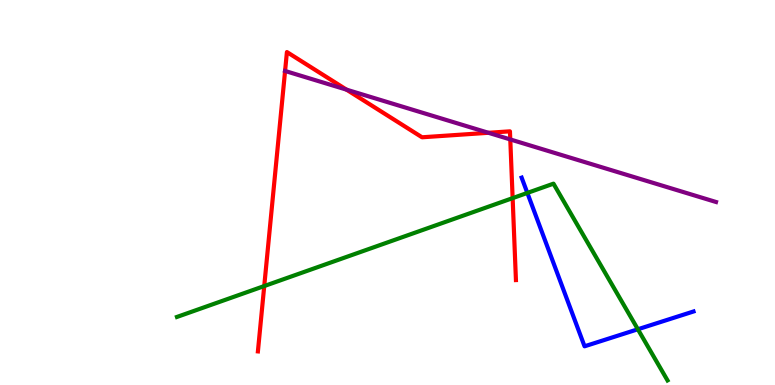[{'lines': ['blue', 'red'], 'intersections': []}, {'lines': ['green', 'red'], 'intersections': [{'x': 3.41, 'y': 2.57}, {'x': 6.61, 'y': 4.85}]}, {'lines': ['purple', 'red'], 'intersections': [{'x': 3.68, 'y': 8.16}, {'x': 4.47, 'y': 7.67}, {'x': 6.3, 'y': 6.55}, {'x': 6.58, 'y': 6.38}]}, {'lines': ['blue', 'green'], 'intersections': [{'x': 6.8, 'y': 4.99}, {'x': 8.23, 'y': 1.45}]}, {'lines': ['blue', 'purple'], 'intersections': []}, {'lines': ['green', 'purple'], 'intersections': []}]